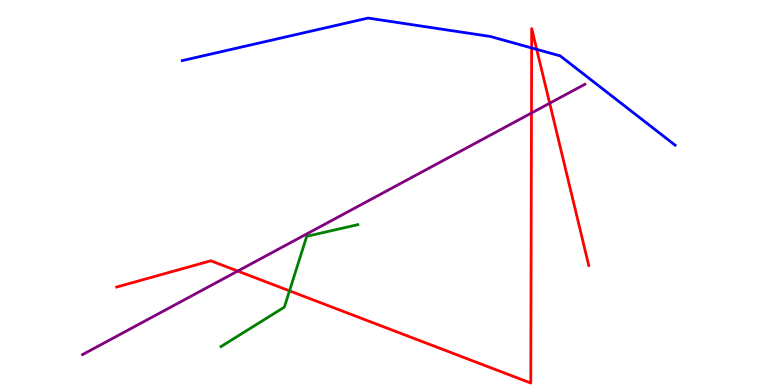[{'lines': ['blue', 'red'], 'intersections': [{'x': 6.86, 'y': 8.75}, {'x': 6.93, 'y': 8.72}]}, {'lines': ['green', 'red'], 'intersections': [{'x': 3.74, 'y': 2.45}]}, {'lines': ['purple', 'red'], 'intersections': [{'x': 3.07, 'y': 2.96}, {'x': 6.86, 'y': 7.06}, {'x': 7.09, 'y': 7.32}]}, {'lines': ['blue', 'green'], 'intersections': []}, {'lines': ['blue', 'purple'], 'intersections': []}, {'lines': ['green', 'purple'], 'intersections': []}]